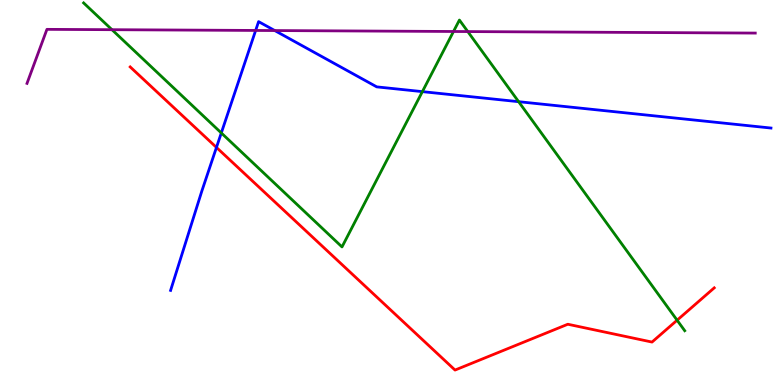[{'lines': ['blue', 'red'], 'intersections': [{'x': 2.79, 'y': 6.17}]}, {'lines': ['green', 'red'], 'intersections': [{'x': 8.74, 'y': 1.68}]}, {'lines': ['purple', 'red'], 'intersections': []}, {'lines': ['blue', 'green'], 'intersections': [{'x': 2.86, 'y': 6.55}, {'x': 5.45, 'y': 7.62}, {'x': 6.69, 'y': 7.36}]}, {'lines': ['blue', 'purple'], 'intersections': [{'x': 3.3, 'y': 9.21}, {'x': 3.55, 'y': 9.21}]}, {'lines': ['green', 'purple'], 'intersections': [{'x': 1.44, 'y': 9.23}, {'x': 5.85, 'y': 9.18}, {'x': 6.04, 'y': 9.18}]}]